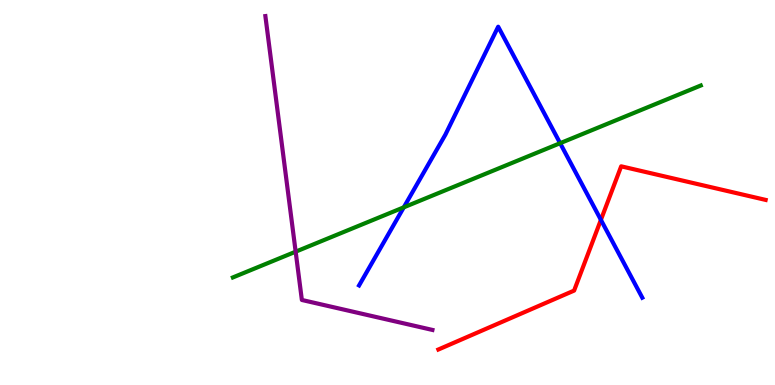[{'lines': ['blue', 'red'], 'intersections': [{'x': 7.75, 'y': 4.29}]}, {'lines': ['green', 'red'], 'intersections': []}, {'lines': ['purple', 'red'], 'intersections': []}, {'lines': ['blue', 'green'], 'intersections': [{'x': 5.21, 'y': 4.61}, {'x': 7.23, 'y': 6.28}]}, {'lines': ['blue', 'purple'], 'intersections': []}, {'lines': ['green', 'purple'], 'intersections': [{'x': 3.81, 'y': 3.46}]}]